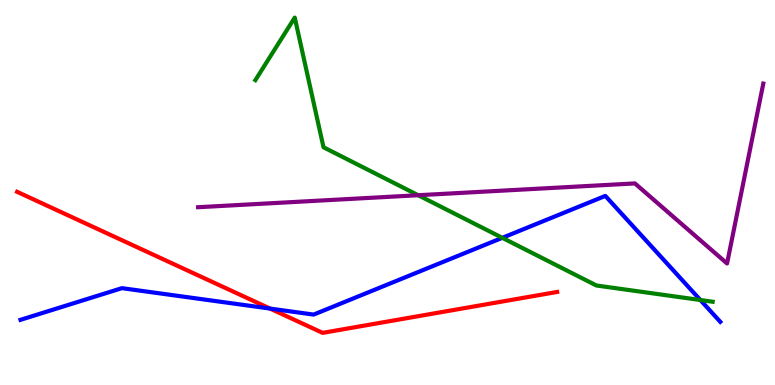[{'lines': ['blue', 'red'], 'intersections': [{'x': 3.48, 'y': 1.98}]}, {'lines': ['green', 'red'], 'intersections': []}, {'lines': ['purple', 'red'], 'intersections': []}, {'lines': ['blue', 'green'], 'intersections': [{'x': 6.48, 'y': 3.82}, {'x': 9.04, 'y': 2.21}]}, {'lines': ['blue', 'purple'], 'intersections': []}, {'lines': ['green', 'purple'], 'intersections': [{'x': 5.4, 'y': 4.93}]}]